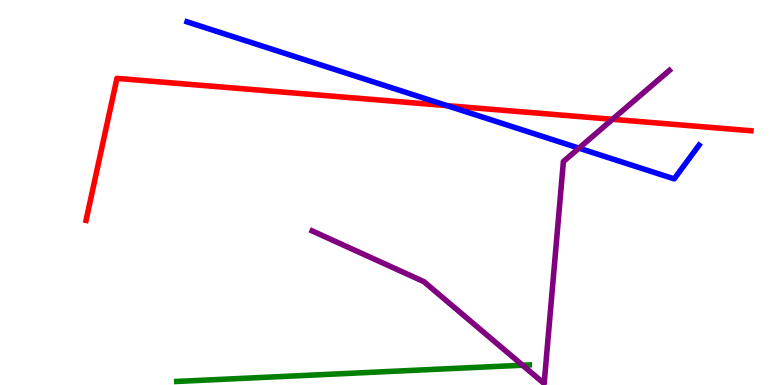[{'lines': ['blue', 'red'], 'intersections': [{'x': 5.77, 'y': 7.26}]}, {'lines': ['green', 'red'], 'intersections': []}, {'lines': ['purple', 'red'], 'intersections': [{'x': 7.9, 'y': 6.9}]}, {'lines': ['blue', 'green'], 'intersections': []}, {'lines': ['blue', 'purple'], 'intersections': [{'x': 7.47, 'y': 6.15}]}, {'lines': ['green', 'purple'], 'intersections': [{'x': 6.74, 'y': 0.514}]}]